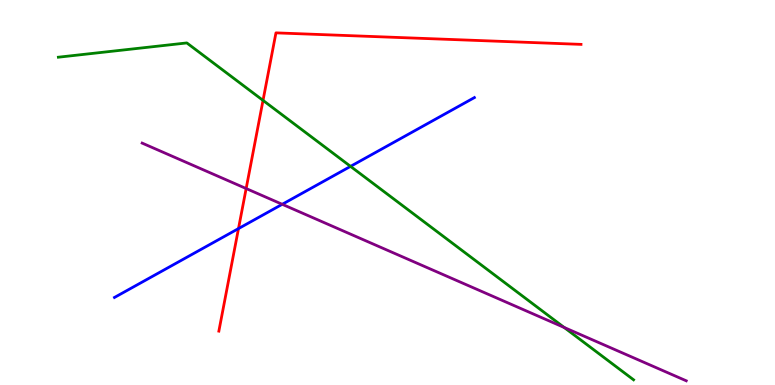[{'lines': ['blue', 'red'], 'intersections': [{'x': 3.08, 'y': 4.06}]}, {'lines': ['green', 'red'], 'intersections': [{'x': 3.39, 'y': 7.39}]}, {'lines': ['purple', 'red'], 'intersections': [{'x': 3.18, 'y': 5.1}]}, {'lines': ['blue', 'green'], 'intersections': [{'x': 4.52, 'y': 5.68}]}, {'lines': ['blue', 'purple'], 'intersections': [{'x': 3.64, 'y': 4.69}]}, {'lines': ['green', 'purple'], 'intersections': [{'x': 7.28, 'y': 1.49}]}]